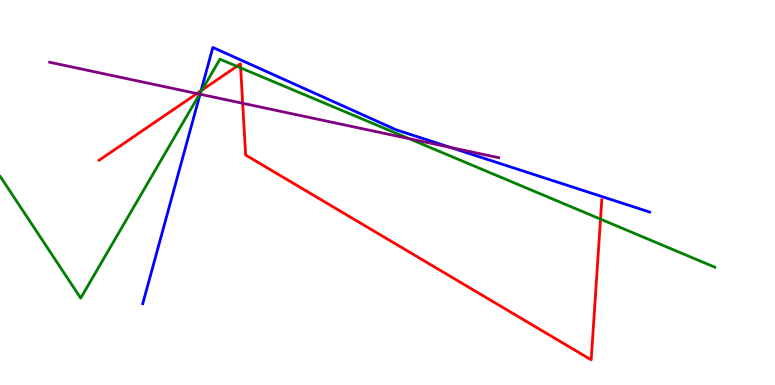[{'lines': ['blue', 'red'], 'intersections': [{'x': 2.59, 'y': 7.64}]}, {'lines': ['green', 'red'], 'intersections': [{'x': 2.6, 'y': 7.66}, {'x': 3.06, 'y': 8.28}, {'x': 3.11, 'y': 8.24}, {'x': 7.75, 'y': 4.31}]}, {'lines': ['purple', 'red'], 'intersections': [{'x': 2.54, 'y': 7.57}, {'x': 3.13, 'y': 7.32}]}, {'lines': ['blue', 'green'], 'intersections': [{'x': 2.59, 'y': 7.6}]}, {'lines': ['blue', 'purple'], 'intersections': [{'x': 2.58, 'y': 7.55}, {'x': 5.81, 'y': 6.17}]}, {'lines': ['green', 'purple'], 'intersections': [{'x': 2.58, 'y': 7.56}, {'x': 5.28, 'y': 6.4}]}]